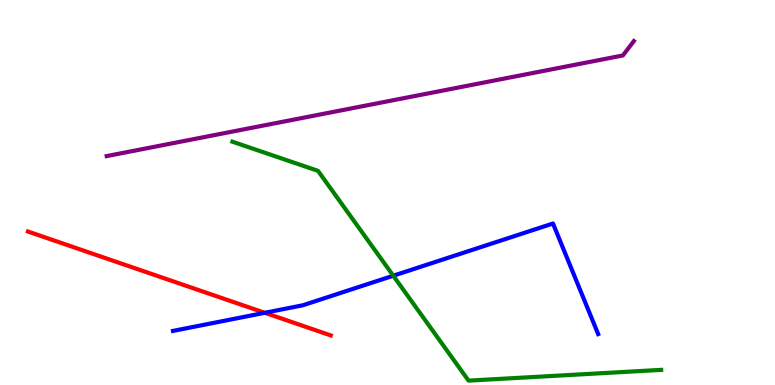[{'lines': ['blue', 'red'], 'intersections': [{'x': 3.42, 'y': 1.88}]}, {'lines': ['green', 'red'], 'intersections': []}, {'lines': ['purple', 'red'], 'intersections': []}, {'lines': ['blue', 'green'], 'intersections': [{'x': 5.07, 'y': 2.84}]}, {'lines': ['blue', 'purple'], 'intersections': []}, {'lines': ['green', 'purple'], 'intersections': []}]